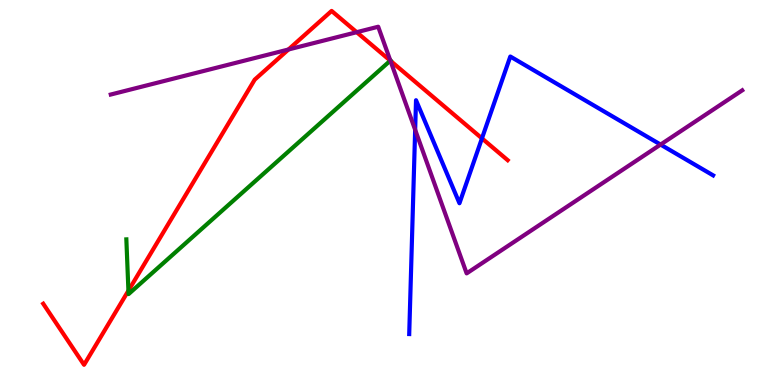[{'lines': ['blue', 'red'], 'intersections': [{'x': 6.22, 'y': 6.41}]}, {'lines': ['green', 'red'], 'intersections': [{'x': 1.66, 'y': 2.45}, {'x': 5.04, 'y': 8.42}]}, {'lines': ['purple', 'red'], 'intersections': [{'x': 3.72, 'y': 8.71}, {'x': 4.6, 'y': 9.16}, {'x': 5.04, 'y': 8.42}]}, {'lines': ['blue', 'green'], 'intersections': []}, {'lines': ['blue', 'purple'], 'intersections': [{'x': 5.36, 'y': 6.63}, {'x': 8.52, 'y': 6.24}]}, {'lines': ['green', 'purple'], 'intersections': [{'x': 5.04, 'y': 8.43}]}]